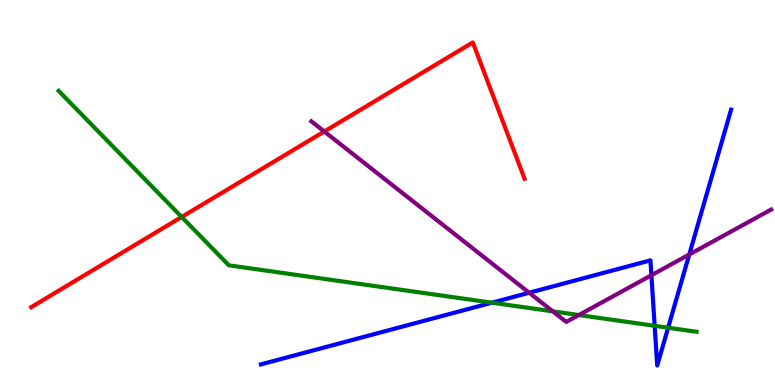[{'lines': ['blue', 'red'], 'intersections': []}, {'lines': ['green', 'red'], 'intersections': [{'x': 2.34, 'y': 4.36}]}, {'lines': ['purple', 'red'], 'intersections': [{'x': 4.18, 'y': 6.58}]}, {'lines': ['blue', 'green'], 'intersections': [{'x': 6.35, 'y': 2.14}, {'x': 8.45, 'y': 1.54}, {'x': 8.62, 'y': 1.49}]}, {'lines': ['blue', 'purple'], 'intersections': [{'x': 6.83, 'y': 2.4}, {'x': 8.41, 'y': 2.85}, {'x': 8.89, 'y': 3.39}]}, {'lines': ['green', 'purple'], 'intersections': [{'x': 7.13, 'y': 1.91}, {'x': 7.47, 'y': 1.82}]}]